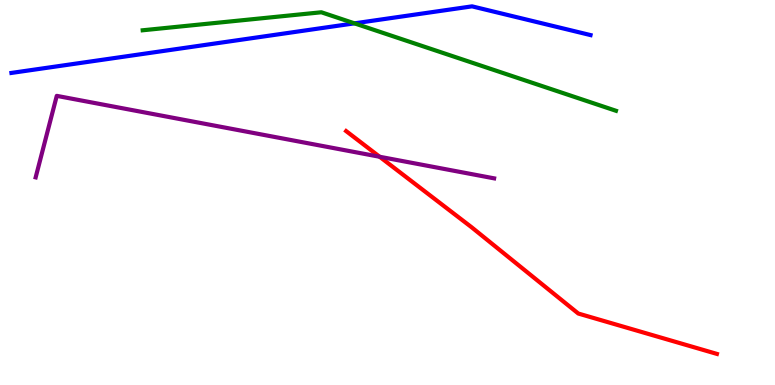[{'lines': ['blue', 'red'], 'intersections': []}, {'lines': ['green', 'red'], 'intersections': []}, {'lines': ['purple', 'red'], 'intersections': [{'x': 4.9, 'y': 5.93}]}, {'lines': ['blue', 'green'], 'intersections': [{'x': 4.57, 'y': 9.39}]}, {'lines': ['blue', 'purple'], 'intersections': []}, {'lines': ['green', 'purple'], 'intersections': []}]